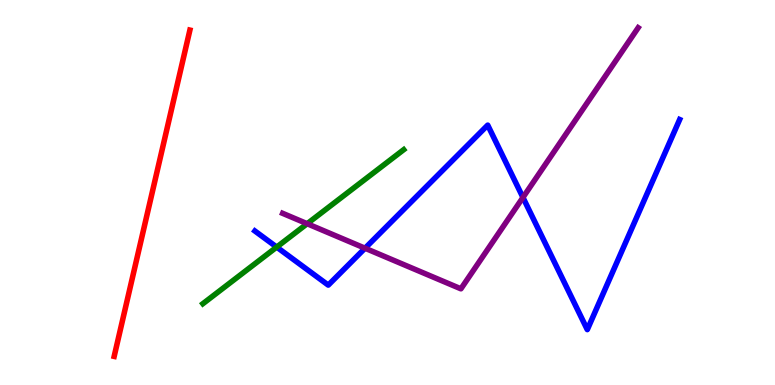[{'lines': ['blue', 'red'], 'intersections': []}, {'lines': ['green', 'red'], 'intersections': []}, {'lines': ['purple', 'red'], 'intersections': []}, {'lines': ['blue', 'green'], 'intersections': [{'x': 3.57, 'y': 3.58}]}, {'lines': ['blue', 'purple'], 'intersections': [{'x': 4.71, 'y': 3.55}, {'x': 6.75, 'y': 4.87}]}, {'lines': ['green', 'purple'], 'intersections': [{'x': 3.96, 'y': 4.19}]}]